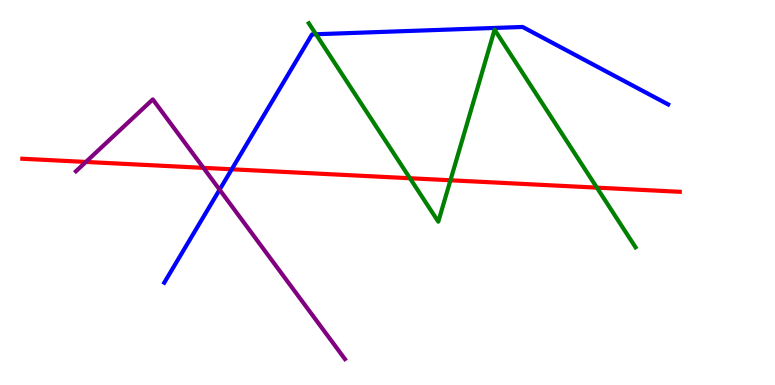[{'lines': ['blue', 'red'], 'intersections': [{'x': 2.99, 'y': 5.6}]}, {'lines': ['green', 'red'], 'intersections': [{'x': 5.29, 'y': 5.37}, {'x': 5.81, 'y': 5.32}, {'x': 7.7, 'y': 5.13}]}, {'lines': ['purple', 'red'], 'intersections': [{'x': 1.11, 'y': 5.79}, {'x': 2.63, 'y': 5.64}]}, {'lines': ['blue', 'green'], 'intersections': [{'x': 4.08, 'y': 9.11}]}, {'lines': ['blue', 'purple'], 'intersections': [{'x': 2.83, 'y': 5.07}]}, {'lines': ['green', 'purple'], 'intersections': []}]